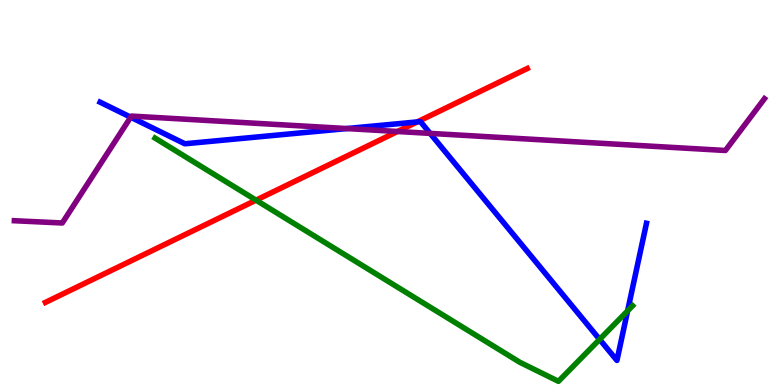[{'lines': ['blue', 'red'], 'intersections': [{'x': 5.38, 'y': 6.83}]}, {'lines': ['green', 'red'], 'intersections': [{'x': 3.3, 'y': 4.8}]}, {'lines': ['purple', 'red'], 'intersections': [{'x': 5.13, 'y': 6.58}]}, {'lines': ['blue', 'green'], 'intersections': [{'x': 7.74, 'y': 1.18}, {'x': 8.1, 'y': 1.93}]}, {'lines': ['blue', 'purple'], 'intersections': [{'x': 1.69, 'y': 6.96}, {'x': 4.47, 'y': 6.66}, {'x': 5.55, 'y': 6.54}]}, {'lines': ['green', 'purple'], 'intersections': []}]